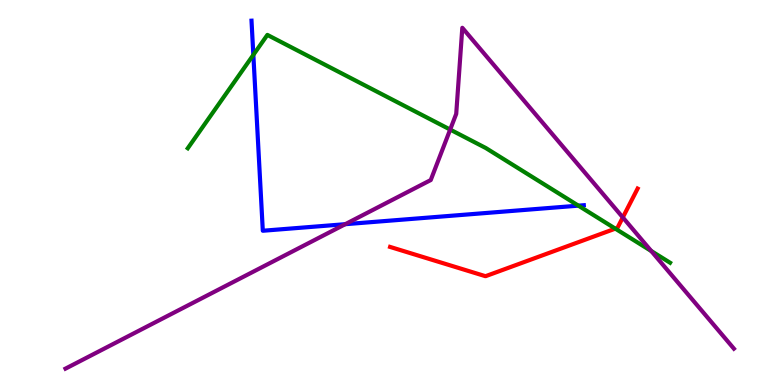[{'lines': ['blue', 'red'], 'intersections': []}, {'lines': ['green', 'red'], 'intersections': [{'x': 7.94, 'y': 4.06}]}, {'lines': ['purple', 'red'], 'intersections': [{'x': 8.04, 'y': 4.35}]}, {'lines': ['blue', 'green'], 'intersections': [{'x': 3.27, 'y': 8.57}, {'x': 7.46, 'y': 4.66}]}, {'lines': ['blue', 'purple'], 'intersections': [{'x': 4.45, 'y': 4.18}]}, {'lines': ['green', 'purple'], 'intersections': [{'x': 5.81, 'y': 6.63}, {'x': 8.4, 'y': 3.48}]}]